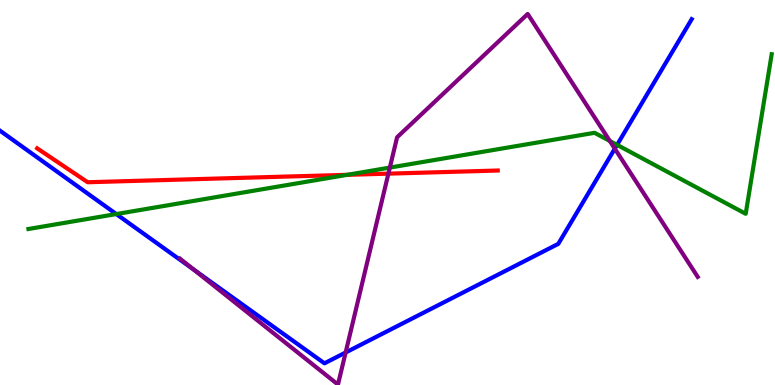[{'lines': ['blue', 'red'], 'intersections': []}, {'lines': ['green', 'red'], 'intersections': [{'x': 4.48, 'y': 5.46}]}, {'lines': ['purple', 'red'], 'intersections': [{'x': 5.01, 'y': 5.49}]}, {'lines': ['blue', 'green'], 'intersections': [{'x': 1.5, 'y': 4.44}, {'x': 7.96, 'y': 6.24}]}, {'lines': ['blue', 'purple'], 'intersections': [{'x': 2.5, 'y': 3.0}, {'x': 4.46, 'y': 0.844}, {'x': 7.93, 'y': 6.14}]}, {'lines': ['green', 'purple'], 'intersections': [{'x': 5.03, 'y': 5.65}, {'x': 7.87, 'y': 6.34}]}]